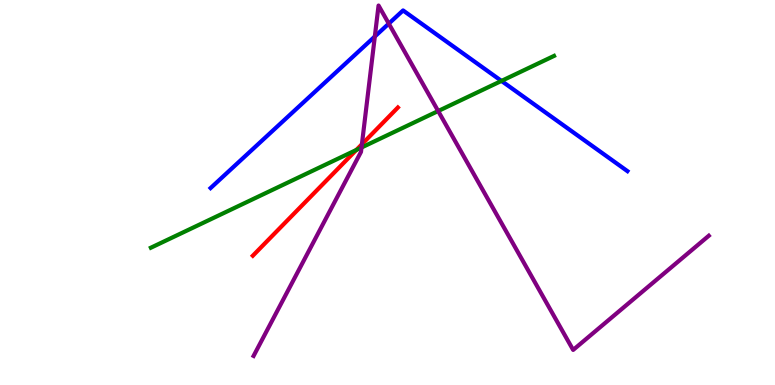[{'lines': ['blue', 'red'], 'intersections': []}, {'lines': ['green', 'red'], 'intersections': [{'x': 4.6, 'y': 6.1}]}, {'lines': ['purple', 'red'], 'intersections': [{'x': 4.67, 'y': 6.25}]}, {'lines': ['blue', 'green'], 'intersections': [{'x': 6.47, 'y': 7.9}]}, {'lines': ['blue', 'purple'], 'intersections': [{'x': 4.84, 'y': 9.05}, {'x': 5.02, 'y': 9.39}]}, {'lines': ['green', 'purple'], 'intersections': [{'x': 4.66, 'y': 6.17}, {'x': 5.65, 'y': 7.12}]}]